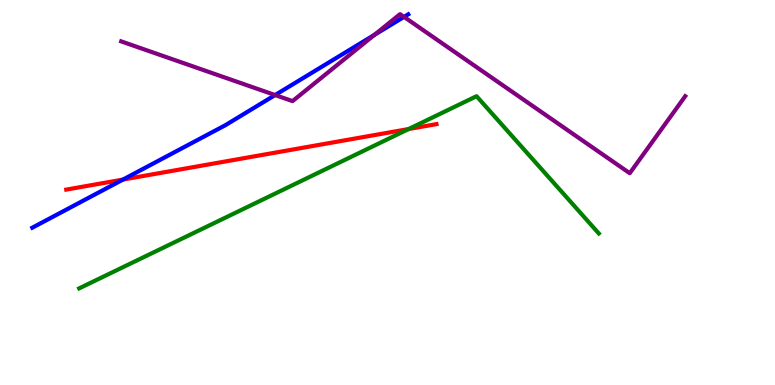[{'lines': ['blue', 'red'], 'intersections': [{'x': 1.59, 'y': 5.34}]}, {'lines': ['green', 'red'], 'intersections': [{'x': 5.27, 'y': 6.65}]}, {'lines': ['purple', 'red'], 'intersections': []}, {'lines': ['blue', 'green'], 'intersections': []}, {'lines': ['blue', 'purple'], 'intersections': [{'x': 3.55, 'y': 7.53}, {'x': 4.83, 'y': 9.1}, {'x': 5.21, 'y': 9.56}]}, {'lines': ['green', 'purple'], 'intersections': []}]